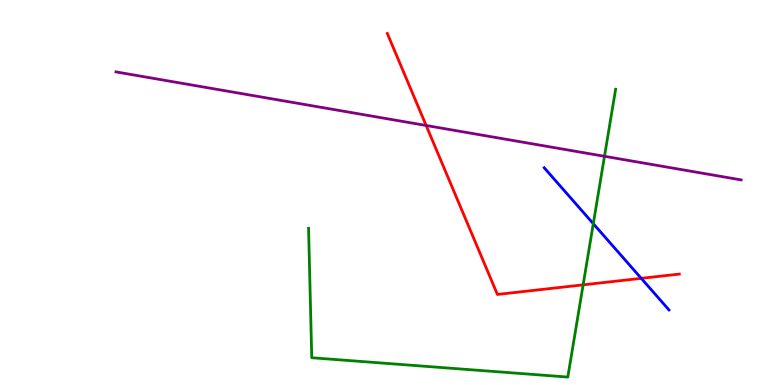[{'lines': ['blue', 'red'], 'intersections': [{'x': 8.27, 'y': 2.77}]}, {'lines': ['green', 'red'], 'intersections': [{'x': 7.52, 'y': 2.6}]}, {'lines': ['purple', 'red'], 'intersections': [{'x': 5.5, 'y': 6.74}]}, {'lines': ['blue', 'green'], 'intersections': [{'x': 7.66, 'y': 4.19}]}, {'lines': ['blue', 'purple'], 'intersections': []}, {'lines': ['green', 'purple'], 'intersections': [{'x': 7.8, 'y': 5.94}]}]